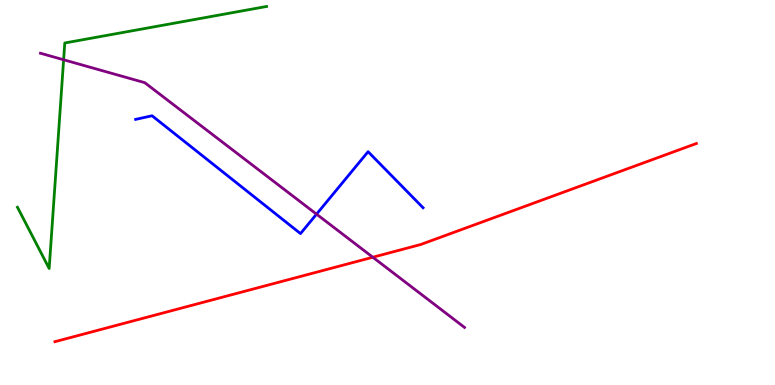[{'lines': ['blue', 'red'], 'intersections': []}, {'lines': ['green', 'red'], 'intersections': []}, {'lines': ['purple', 'red'], 'intersections': [{'x': 4.81, 'y': 3.32}]}, {'lines': ['blue', 'green'], 'intersections': []}, {'lines': ['blue', 'purple'], 'intersections': [{'x': 4.08, 'y': 4.44}]}, {'lines': ['green', 'purple'], 'intersections': [{'x': 0.821, 'y': 8.45}]}]